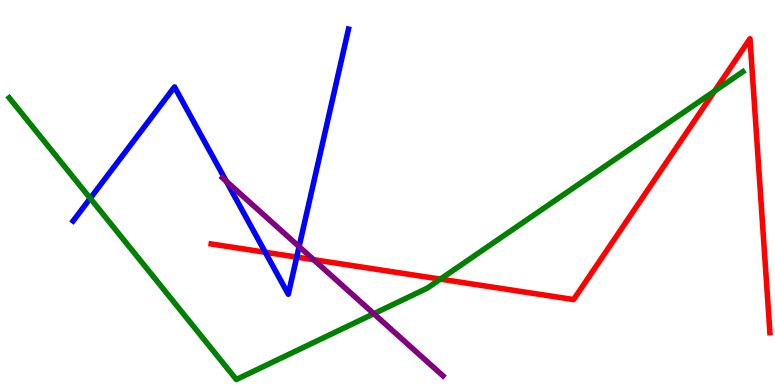[{'lines': ['blue', 'red'], 'intersections': [{'x': 3.42, 'y': 3.45}, {'x': 3.83, 'y': 3.32}]}, {'lines': ['green', 'red'], 'intersections': [{'x': 5.68, 'y': 2.75}, {'x': 9.22, 'y': 7.63}]}, {'lines': ['purple', 'red'], 'intersections': [{'x': 4.05, 'y': 3.26}]}, {'lines': ['blue', 'green'], 'intersections': [{'x': 1.16, 'y': 4.85}]}, {'lines': ['blue', 'purple'], 'intersections': [{'x': 2.92, 'y': 5.29}, {'x': 3.86, 'y': 3.59}]}, {'lines': ['green', 'purple'], 'intersections': [{'x': 4.82, 'y': 1.85}]}]